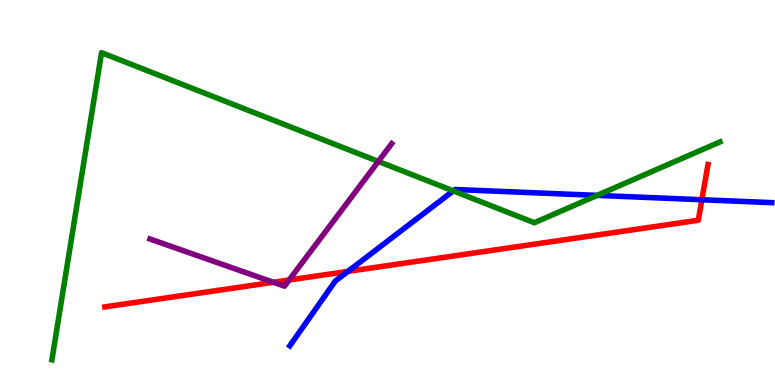[{'lines': ['blue', 'red'], 'intersections': [{'x': 4.49, 'y': 2.95}, {'x': 9.06, 'y': 4.81}]}, {'lines': ['green', 'red'], 'intersections': []}, {'lines': ['purple', 'red'], 'intersections': [{'x': 3.53, 'y': 2.67}, {'x': 3.73, 'y': 2.73}]}, {'lines': ['blue', 'green'], 'intersections': [{'x': 5.85, 'y': 5.04}, {'x': 7.7, 'y': 4.92}]}, {'lines': ['blue', 'purple'], 'intersections': []}, {'lines': ['green', 'purple'], 'intersections': [{'x': 4.88, 'y': 5.81}]}]